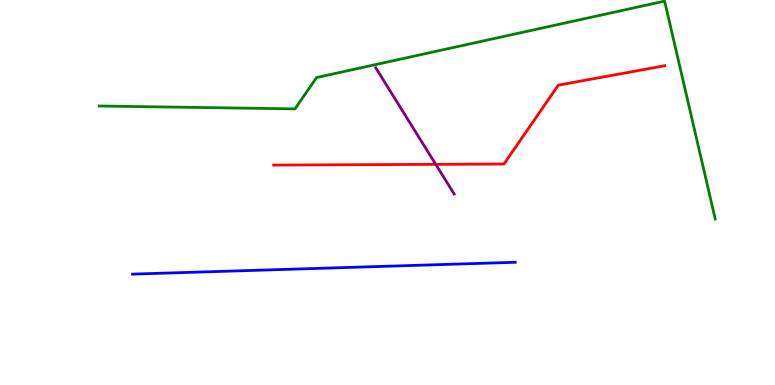[{'lines': ['blue', 'red'], 'intersections': []}, {'lines': ['green', 'red'], 'intersections': []}, {'lines': ['purple', 'red'], 'intersections': [{'x': 5.62, 'y': 5.73}]}, {'lines': ['blue', 'green'], 'intersections': []}, {'lines': ['blue', 'purple'], 'intersections': []}, {'lines': ['green', 'purple'], 'intersections': []}]